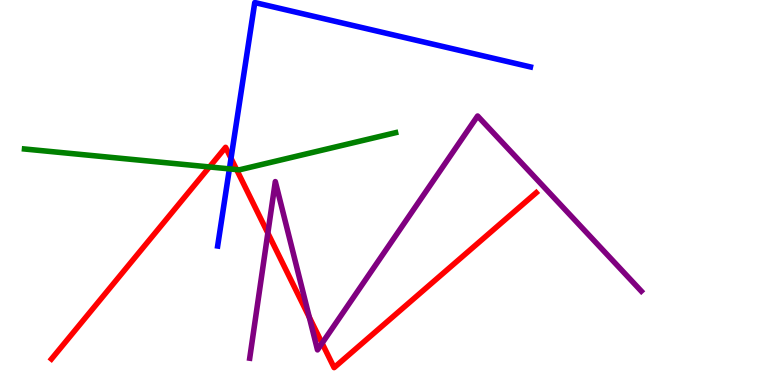[{'lines': ['blue', 'red'], 'intersections': [{'x': 2.98, 'y': 5.89}]}, {'lines': ['green', 'red'], 'intersections': [{'x': 2.7, 'y': 5.66}, {'x': 3.05, 'y': 5.6}]}, {'lines': ['purple', 'red'], 'intersections': [{'x': 3.46, 'y': 3.95}, {'x': 3.99, 'y': 1.76}, {'x': 4.16, 'y': 1.09}]}, {'lines': ['blue', 'green'], 'intersections': [{'x': 2.96, 'y': 5.61}]}, {'lines': ['blue', 'purple'], 'intersections': []}, {'lines': ['green', 'purple'], 'intersections': []}]